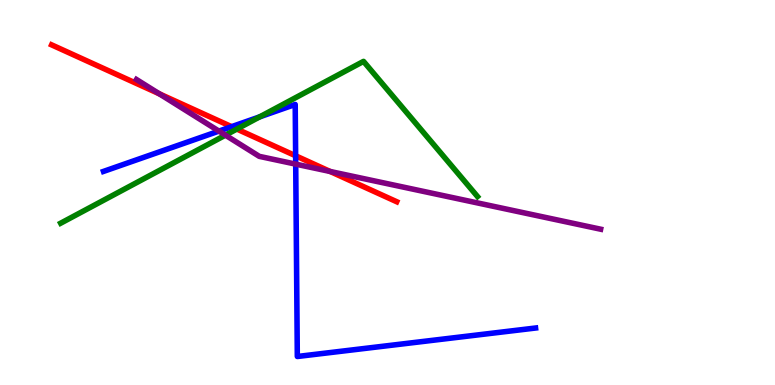[{'lines': ['blue', 'red'], 'intersections': [{'x': 2.99, 'y': 6.71}, {'x': 3.81, 'y': 5.95}]}, {'lines': ['green', 'red'], 'intersections': [{'x': 3.06, 'y': 6.65}]}, {'lines': ['purple', 'red'], 'intersections': [{'x': 2.06, 'y': 7.56}, {'x': 4.26, 'y': 5.55}]}, {'lines': ['blue', 'green'], 'intersections': [{'x': 3.35, 'y': 6.97}]}, {'lines': ['blue', 'purple'], 'intersections': [{'x': 2.82, 'y': 6.59}, {'x': 3.82, 'y': 5.74}]}, {'lines': ['green', 'purple'], 'intersections': [{'x': 2.91, 'y': 6.49}]}]